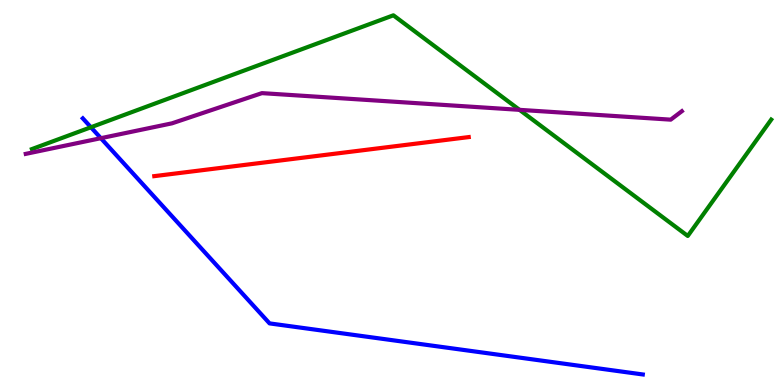[{'lines': ['blue', 'red'], 'intersections': []}, {'lines': ['green', 'red'], 'intersections': []}, {'lines': ['purple', 'red'], 'intersections': []}, {'lines': ['blue', 'green'], 'intersections': [{'x': 1.17, 'y': 6.69}]}, {'lines': ['blue', 'purple'], 'intersections': [{'x': 1.3, 'y': 6.41}]}, {'lines': ['green', 'purple'], 'intersections': [{'x': 6.7, 'y': 7.15}]}]